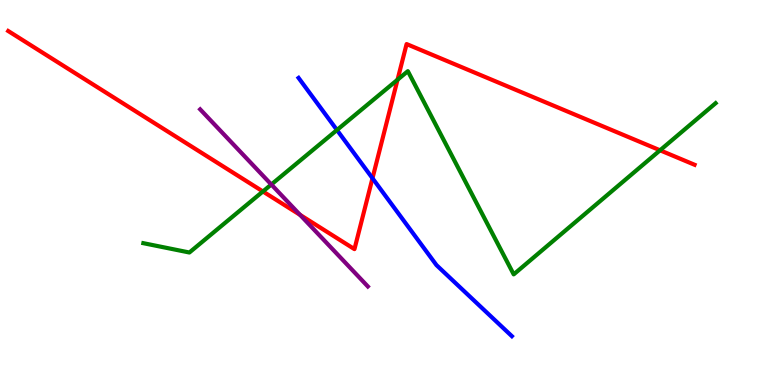[{'lines': ['blue', 'red'], 'intersections': [{'x': 4.81, 'y': 5.37}]}, {'lines': ['green', 'red'], 'intersections': [{'x': 3.39, 'y': 5.03}, {'x': 5.13, 'y': 7.93}, {'x': 8.52, 'y': 6.1}]}, {'lines': ['purple', 'red'], 'intersections': [{'x': 3.87, 'y': 4.42}]}, {'lines': ['blue', 'green'], 'intersections': [{'x': 4.35, 'y': 6.62}]}, {'lines': ['blue', 'purple'], 'intersections': []}, {'lines': ['green', 'purple'], 'intersections': [{'x': 3.5, 'y': 5.21}]}]